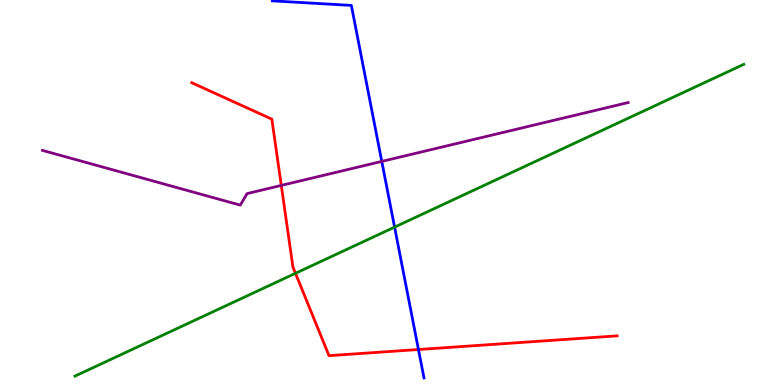[{'lines': ['blue', 'red'], 'intersections': [{'x': 5.4, 'y': 0.922}]}, {'lines': ['green', 'red'], 'intersections': [{'x': 3.81, 'y': 2.9}]}, {'lines': ['purple', 'red'], 'intersections': [{'x': 3.63, 'y': 5.18}]}, {'lines': ['blue', 'green'], 'intersections': [{'x': 5.09, 'y': 4.1}]}, {'lines': ['blue', 'purple'], 'intersections': [{'x': 4.93, 'y': 5.81}]}, {'lines': ['green', 'purple'], 'intersections': []}]